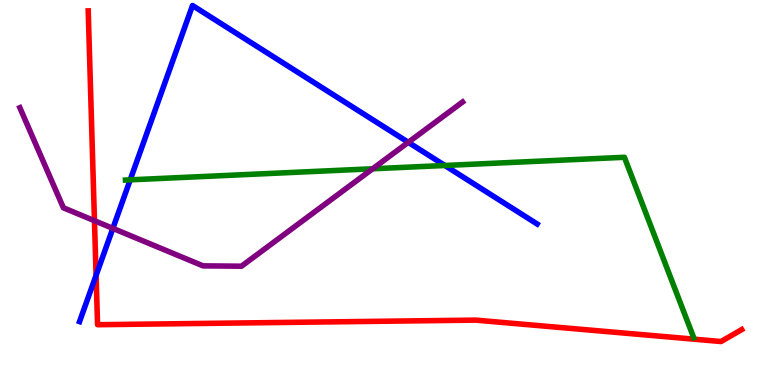[{'lines': ['blue', 'red'], 'intersections': [{'x': 1.24, 'y': 2.85}]}, {'lines': ['green', 'red'], 'intersections': []}, {'lines': ['purple', 'red'], 'intersections': [{'x': 1.22, 'y': 4.27}]}, {'lines': ['blue', 'green'], 'intersections': [{'x': 1.68, 'y': 5.33}, {'x': 5.74, 'y': 5.7}]}, {'lines': ['blue', 'purple'], 'intersections': [{'x': 1.46, 'y': 4.07}, {'x': 5.27, 'y': 6.3}]}, {'lines': ['green', 'purple'], 'intersections': [{'x': 4.81, 'y': 5.62}]}]